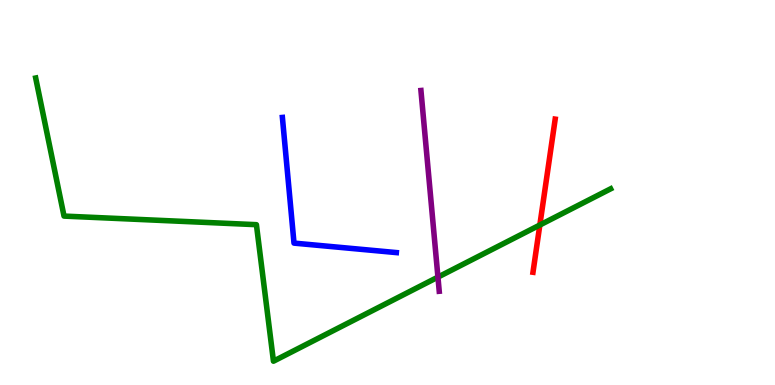[{'lines': ['blue', 'red'], 'intersections': []}, {'lines': ['green', 'red'], 'intersections': [{'x': 6.97, 'y': 4.16}]}, {'lines': ['purple', 'red'], 'intersections': []}, {'lines': ['blue', 'green'], 'intersections': []}, {'lines': ['blue', 'purple'], 'intersections': []}, {'lines': ['green', 'purple'], 'intersections': [{'x': 5.65, 'y': 2.8}]}]